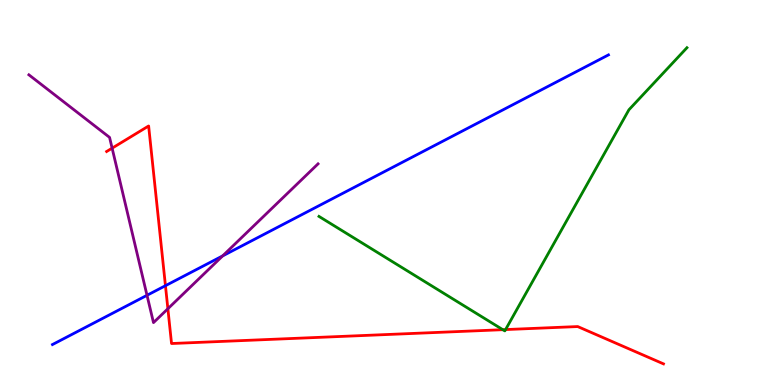[{'lines': ['blue', 'red'], 'intersections': [{'x': 2.13, 'y': 2.58}]}, {'lines': ['green', 'red'], 'intersections': [{'x': 6.49, 'y': 1.44}, {'x': 6.52, 'y': 1.44}]}, {'lines': ['purple', 'red'], 'intersections': [{'x': 1.45, 'y': 6.15}, {'x': 2.17, 'y': 1.98}]}, {'lines': ['blue', 'green'], 'intersections': []}, {'lines': ['blue', 'purple'], 'intersections': [{'x': 1.9, 'y': 2.33}, {'x': 2.87, 'y': 3.35}]}, {'lines': ['green', 'purple'], 'intersections': []}]